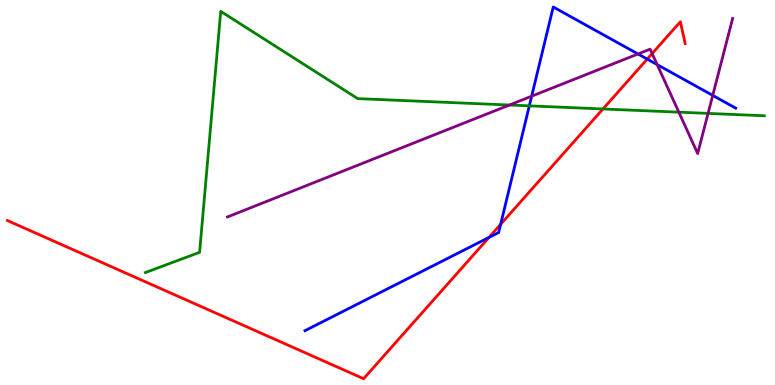[{'lines': ['blue', 'red'], 'intersections': [{'x': 6.31, 'y': 3.83}, {'x': 6.46, 'y': 4.17}, {'x': 8.35, 'y': 8.47}]}, {'lines': ['green', 'red'], 'intersections': [{'x': 7.78, 'y': 7.17}]}, {'lines': ['purple', 'red'], 'intersections': [{'x': 8.41, 'y': 8.61}]}, {'lines': ['blue', 'green'], 'intersections': [{'x': 6.83, 'y': 7.25}]}, {'lines': ['blue', 'purple'], 'intersections': [{'x': 6.86, 'y': 7.5}, {'x': 8.23, 'y': 8.6}, {'x': 8.48, 'y': 8.32}, {'x': 9.2, 'y': 7.52}]}, {'lines': ['green', 'purple'], 'intersections': [{'x': 6.57, 'y': 7.27}, {'x': 8.76, 'y': 7.09}, {'x': 9.14, 'y': 7.05}]}]